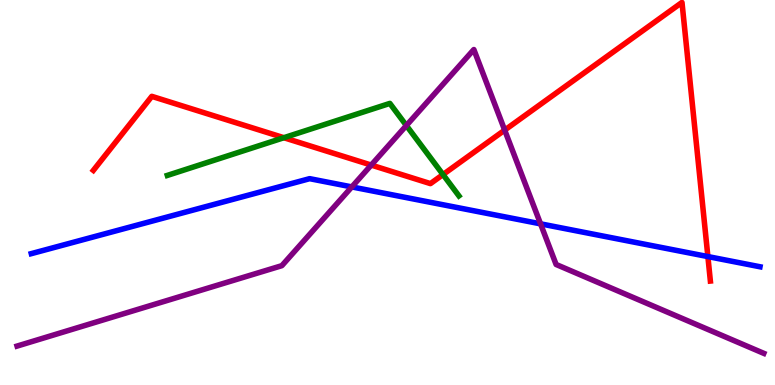[{'lines': ['blue', 'red'], 'intersections': [{'x': 9.13, 'y': 3.34}]}, {'lines': ['green', 'red'], 'intersections': [{'x': 3.66, 'y': 6.42}, {'x': 5.72, 'y': 5.47}]}, {'lines': ['purple', 'red'], 'intersections': [{'x': 4.79, 'y': 5.71}, {'x': 6.51, 'y': 6.62}]}, {'lines': ['blue', 'green'], 'intersections': []}, {'lines': ['blue', 'purple'], 'intersections': [{'x': 4.54, 'y': 5.14}, {'x': 6.97, 'y': 4.19}]}, {'lines': ['green', 'purple'], 'intersections': [{'x': 5.24, 'y': 6.74}]}]